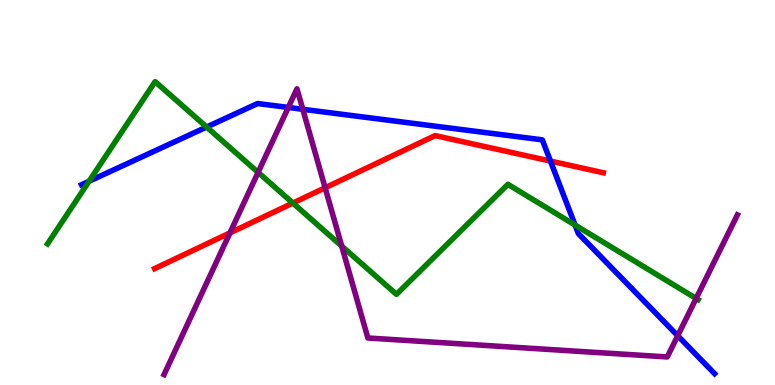[{'lines': ['blue', 'red'], 'intersections': [{'x': 7.1, 'y': 5.82}]}, {'lines': ['green', 'red'], 'intersections': [{'x': 3.78, 'y': 4.73}]}, {'lines': ['purple', 'red'], 'intersections': [{'x': 2.97, 'y': 3.95}, {'x': 4.2, 'y': 5.12}]}, {'lines': ['blue', 'green'], 'intersections': [{'x': 1.15, 'y': 5.29}, {'x': 2.67, 'y': 6.7}, {'x': 7.42, 'y': 4.15}]}, {'lines': ['blue', 'purple'], 'intersections': [{'x': 3.72, 'y': 7.21}, {'x': 3.91, 'y': 7.16}, {'x': 8.74, 'y': 1.28}]}, {'lines': ['green', 'purple'], 'intersections': [{'x': 3.33, 'y': 5.52}, {'x': 4.41, 'y': 3.61}, {'x': 8.98, 'y': 2.25}]}]